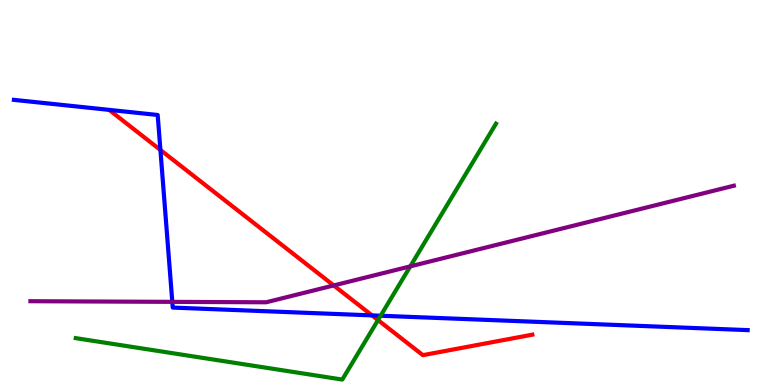[{'lines': ['blue', 'red'], 'intersections': [{'x': 2.07, 'y': 6.11}, {'x': 4.8, 'y': 1.81}]}, {'lines': ['green', 'red'], 'intersections': [{'x': 4.88, 'y': 1.69}]}, {'lines': ['purple', 'red'], 'intersections': [{'x': 4.31, 'y': 2.59}]}, {'lines': ['blue', 'green'], 'intersections': [{'x': 4.91, 'y': 1.8}]}, {'lines': ['blue', 'purple'], 'intersections': [{'x': 2.22, 'y': 2.16}]}, {'lines': ['green', 'purple'], 'intersections': [{'x': 5.29, 'y': 3.08}]}]